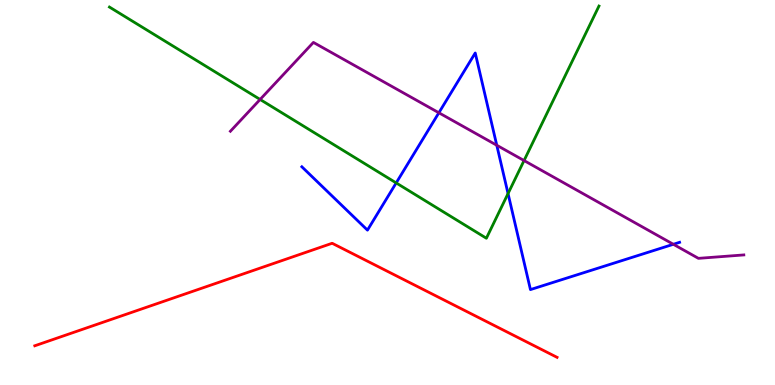[{'lines': ['blue', 'red'], 'intersections': []}, {'lines': ['green', 'red'], 'intersections': []}, {'lines': ['purple', 'red'], 'intersections': []}, {'lines': ['blue', 'green'], 'intersections': [{'x': 5.11, 'y': 5.25}, {'x': 6.56, 'y': 4.97}]}, {'lines': ['blue', 'purple'], 'intersections': [{'x': 5.66, 'y': 7.07}, {'x': 6.41, 'y': 6.23}, {'x': 8.69, 'y': 3.65}]}, {'lines': ['green', 'purple'], 'intersections': [{'x': 3.36, 'y': 7.42}, {'x': 6.76, 'y': 5.83}]}]